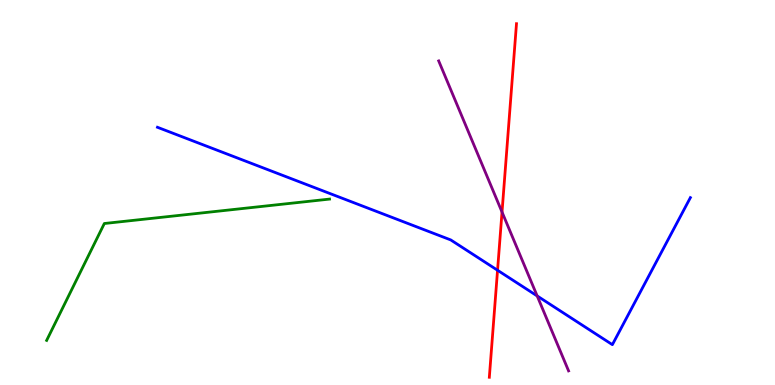[{'lines': ['blue', 'red'], 'intersections': [{'x': 6.42, 'y': 2.98}]}, {'lines': ['green', 'red'], 'intersections': []}, {'lines': ['purple', 'red'], 'intersections': [{'x': 6.48, 'y': 4.49}]}, {'lines': ['blue', 'green'], 'intersections': []}, {'lines': ['blue', 'purple'], 'intersections': [{'x': 6.93, 'y': 2.31}]}, {'lines': ['green', 'purple'], 'intersections': []}]